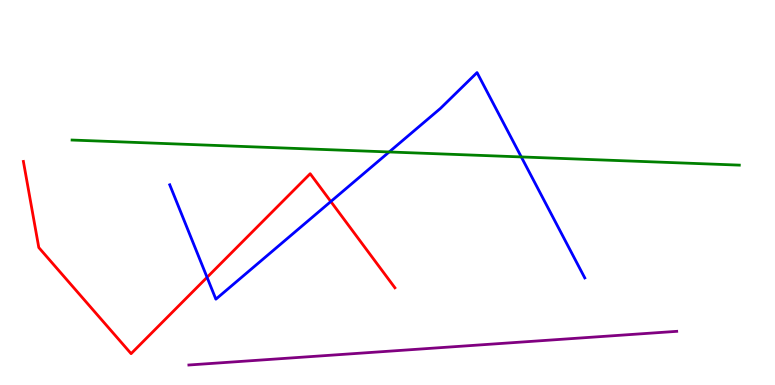[{'lines': ['blue', 'red'], 'intersections': [{'x': 2.67, 'y': 2.8}, {'x': 4.27, 'y': 4.77}]}, {'lines': ['green', 'red'], 'intersections': []}, {'lines': ['purple', 'red'], 'intersections': []}, {'lines': ['blue', 'green'], 'intersections': [{'x': 5.02, 'y': 6.05}, {'x': 6.73, 'y': 5.92}]}, {'lines': ['blue', 'purple'], 'intersections': []}, {'lines': ['green', 'purple'], 'intersections': []}]